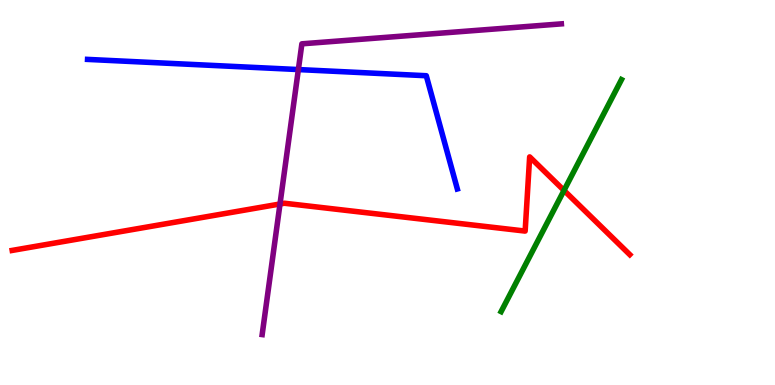[{'lines': ['blue', 'red'], 'intersections': []}, {'lines': ['green', 'red'], 'intersections': [{'x': 7.28, 'y': 5.05}]}, {'lines': ['purple', 'red'], 'intersections': [{'x': 3.61, 'y': 4.7}]}, {'lines': ['blue', 'green'], 'intersections': []}, {'lines': ['blue', 'purple'], 'intersections': [{'x': 3.85, 'y': 8.19}]}, {'lines': ['green', 'purple'], 'intersections': []}]